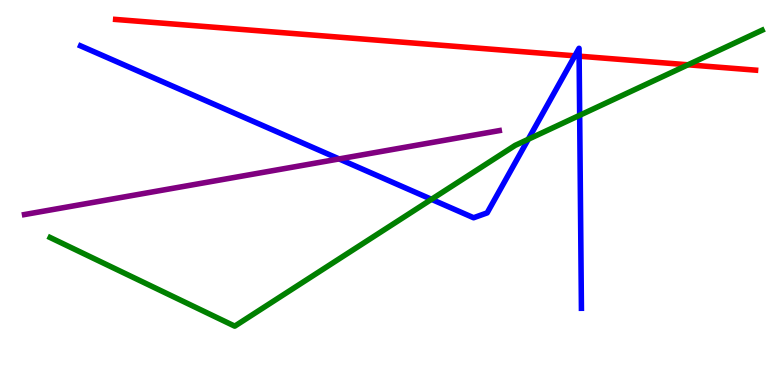[{'lines': ['blue', 'red'], 'intersections': [{'x': 7.42, 'y': 8.55}, {'x': 7.47, 'y': 8.54}]}, {'lines': ['green', 'red'], 'intersections': [{'x': 8.88, 'y': 8.32}]}, {'lines': ['purple', 'red'], 'intersections': []}, {'lines': ['blue', 'green'], 'intersections': [{'x': 5.57, 'y': 4.82}, {'x': 6.82, 'y': 6.38}, {'x': 7.48, 'y': 7.01}]}, {'lines': ['blue', 'purple'], 'intersections': [{'x': 4.38, 'y': 5.87}]}, {'lines': ['green', 'purple'], 'intersections': []}]